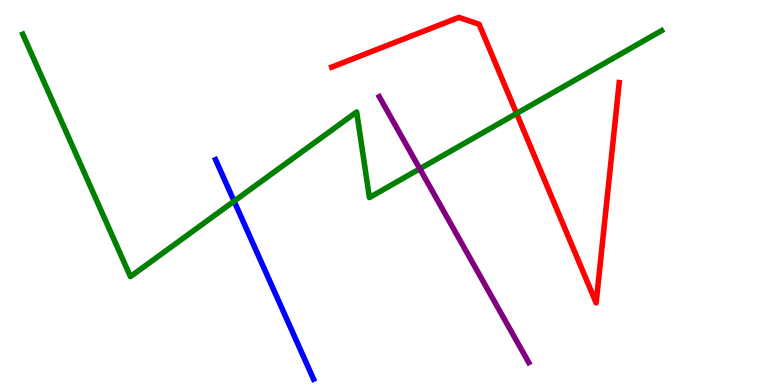[{'lines': ['blue', 'red'], 'intersections': []}, {'lines': ['green', 'red'], 'intersections': [{'x': 6.67, 'y': 7.05}]}, {'lines': ['purple', 'red'], 'intersections': []}, {'lines': ['blue', 'green'], 'intersections': [{'x': 3.02, 'y': 4.77}]}, {'lines': ['blue', 'purple'], 'intersections': []}, {'lines': ['green', 'purple'], 'intersections': [{'x': 5.42, 'y': 5.62}]}]